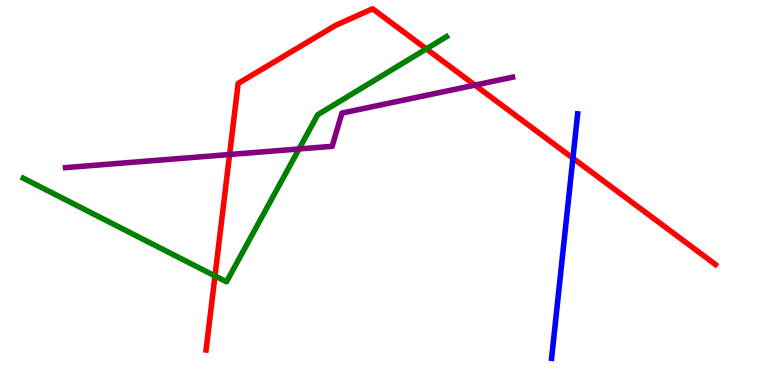[{'lines': ['blue', 'red'], 'intersections': [{'x': 7.39, 'y': 5.89}]}, {'lines': ['green', 'red'], 'intersections': [{'x': 2.77, 'y': 2.83}, {'x': 5.5, 'y': 8.73}]}, {'lines': ['purple', 'red'], 'intersections': [{'x': 2.96, 'y': 5.99}, {'x': 6.13, 'y': 7.79}]}, {'lines': ['blue', 'green'], 'intersections': []}, {'lines': ['blue', 'purple'], 'intersections': []}, {'lines': ['green', 'purple'], 'intersections': [{'x': 3.86, 'y': 6.13}]}]